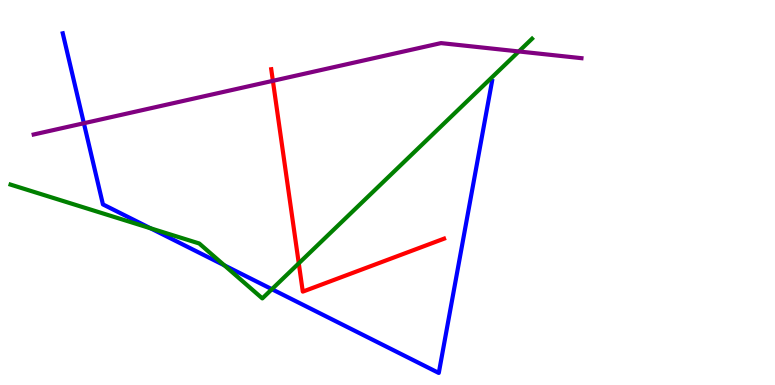[{'lines': ['blue', 'red'], 'intersections': []}, {'lines': ['green', 'red'], 'intersections': [{'x': 3.86, 'y': 3.16}]}, {'lines': ['purple', 'red'], 'intersections': [{'x': 3.52, 'y': 7.9}]}, {'lines': ['blue', 'green'], 'intersections': [{'x': 1.94, 'y': 4.07}, {'x': 2.89, 'y': 3.11}, {'x': 3.51, 'y': 2.49}]}, {'lines': ['blue', 'purple'], 'intersections': [{'x': 1.08, 'y': 6.8}]}, {'lines': ['green', 'purple'], 'intersections': [{'x': 6.69, 'y': 8.66}]}]